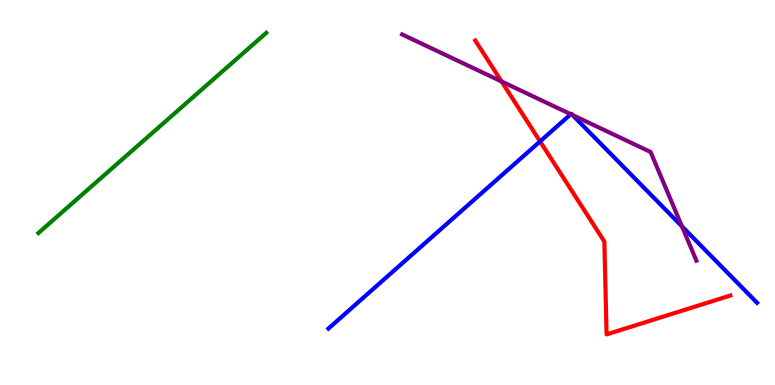[{'lines': ['blue', 'red'], 'intersections': [{'x': 6.97, 'y': 6.33}]}, {'lines': ['green', 'red'], 'intersections': []}, {'lines': ['purple', 'red'], 'intersections': [{'x': 6.47, 'y': 7.88}]}, {'lines': ['blue', 'green'], 'intersections': []}, {'lines': ['blue', 'purple'], 'intersections': [{'x': 7.37, 'y': 7.03}, {'x': 7.39, 'y': 7.01}, {'x': 8.8, 'y': 4.12}]}, {'lines': ['green', 'purple'], 'intersections': []}]